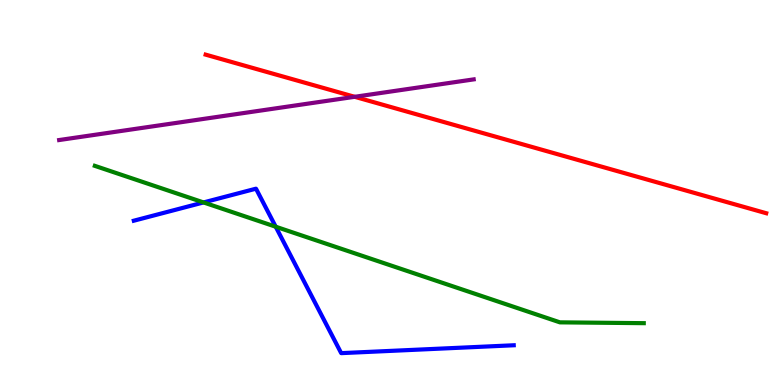[{'lines': ['blue', 'red'], 'intersections': []}, {'lines': ['green', 'red'], 'intersections': []}, {'lines': ['purple', 'red'], 'intersections': [{'x': 4.58, 'y': 7.49}]}, {'lines': ['blue', 'green'], 'intersections': [{'x': 2.63, 'y': 4.74}, {'x': 3.56, 'y': 4.11}]}, {'lines': ['blue', 'purple'], 'intersections': []}, {'lines': ['green', 'purple'], 'intersections': []}]